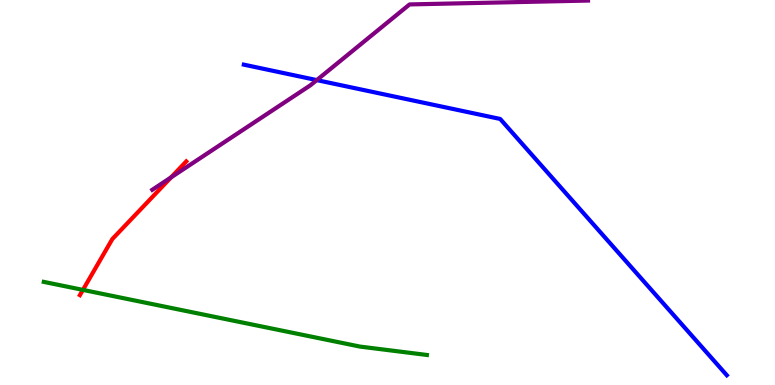[{'lines': ['blue', 'red'], 'intersections': []}, {'lines': ['green', 'red'], 'intersections': [{'x': 1.07, 'y': 2.47}]}, {'lines': ['purple', 'red'], 'intersections': [{'x': 2.21, 'y': 5.39}]}, {'lines': ['blue', 'green'], 'intersections': []}, {'lines': ['blue', 'purple'], 'intersections': [{'x': 4.09, 'y': 7.92}]}, {'lines': ['green', 'purple'], 'intersections': []}]